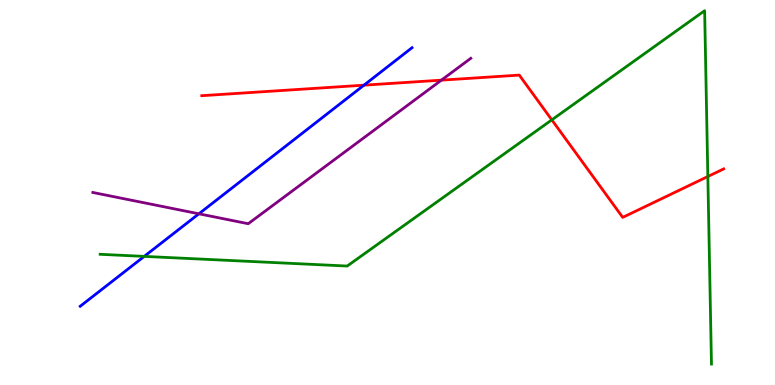[{'lines': ['blue', 'red'], 'intersections': [{'x': 4.7, 'y': 7.79}]}, {'lines': ['green', 'red'], 'intersections': [{'x': 7.12, 'y': 6.89}, {'x': 9.13, 'y': 5.42}]}, {'lines': ['purple', 'red'], 'intersections': [{'x': 5.7, 'y': 7.92}]}, {'lines': ['blue', 'green'], 'intersections': [{'x': 1.86, 'y': 3.34}]}, {'lines': ['blue', 'purple'], 'intersections': [{'x': 2.57, 'y': 4.45}]}, {'lines': ['green', 'purple'], 'intersections': []}]